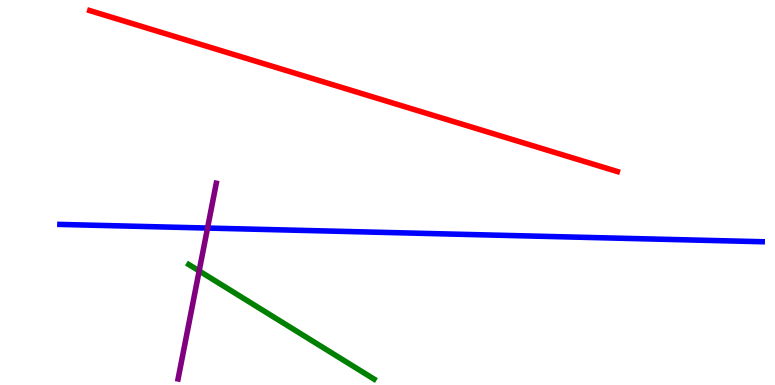[{'lines': ['blue', 'red'], 'intersections': []}, {'lines': ['green', 'red'], 'intersections': []}, {'lines': ['purple', 'red'], 'intersections': []}, {'lines': ['blue', 'green'], 'intersections': []}, {'lines': ['blue', 'purple'], 'intersections': [{'x': 2.68, 'y': 4.08}]}, {'lines': ['green', 'purple'], 'intersections': [{'x': 2.57, 'y': 2.96}]}]